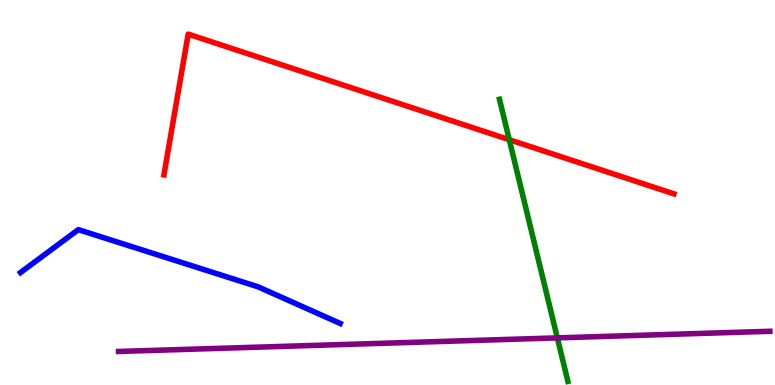[{'lines': ['blue', 'red'], 'intersections': []}, {'lines': ['green', 'red'], 'intersections': [{'x': 6.57, 'y': 6.37}]}, {'lines': ['purple', 'red'], 'intersections': []}, {'lines': ['blue', 'green'], 'intersections': []}, {'lines': ['blue', 'purple'], 'intersections': []}, {'lines': ['green', 'purple'], 'intersections': [{'x': 7.19, 'y': 1.22}]}]